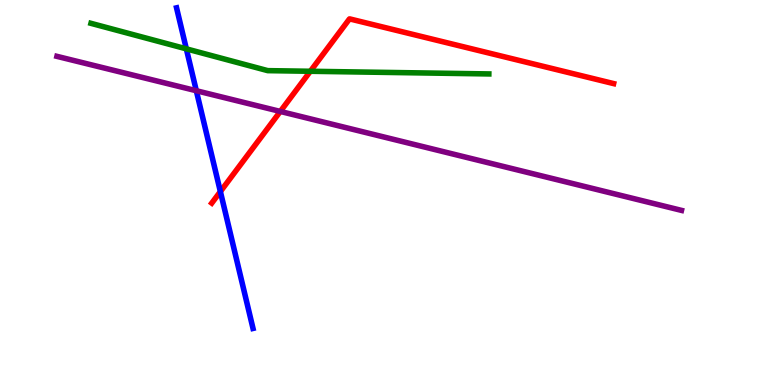[{'lines': ['blue', 'red'], 'intersections': [{'x': 2.84, 'y': 5.02}]}, {'lines': ['green', 'red'], 'intersections': [{'x': 4.0, 'y': 8.15}]}, {'lines': ['purple', 'red'], 'intersections': [{'x': 3.62, 'y': 7.11}]}, {'lines': ['blue', 'green'], 'intersections': [{'x': 2.4, 'y': 8.73}]}, {'lines': ['blue', 'purple'], 'intersections': [{'x': 2.53, 'y': 7.64}]}, {'lines': ['green', 'purple'], 'intersections': []}]